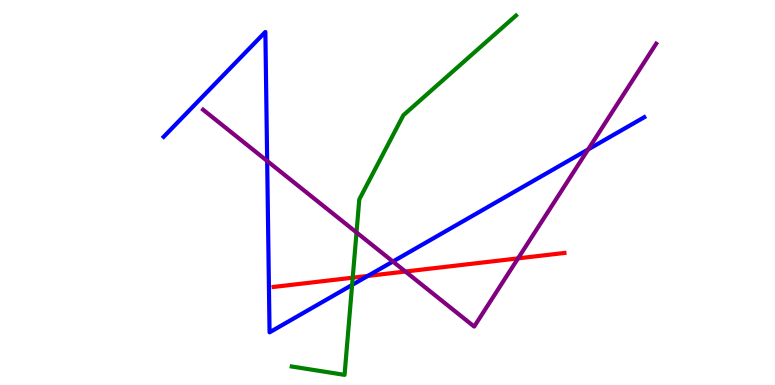[{'lines': ['blue', 'red'], 'intersections': [{'x': 4.75, 'y': 2.83}]}, {'lines': ['green', 'red'], 'intersections': [{'x': 4.55, 'y': 2.79}]}, {'lines': ['purple', 'red'], 'intersections': [{'x': 5.23, 'y': 2.95}, {'x': 6.68, 'y': 3.29}]}, {'lines': ['blue', 'green'], 'intersections': [{'x': 4.54, 'y': 2.6}]}, {'lines': ['blue', 'purple'], 'intersections': [{'x': 3.45, 'y': 5.82}, {'x': 5.07, 'y': 3.21}, {'x': 7.59, 'y': 6.12}]}, {'lines': ['green', 'purple'], 'intersections': [{'x': 4.6, 'y': 3.96}]}]